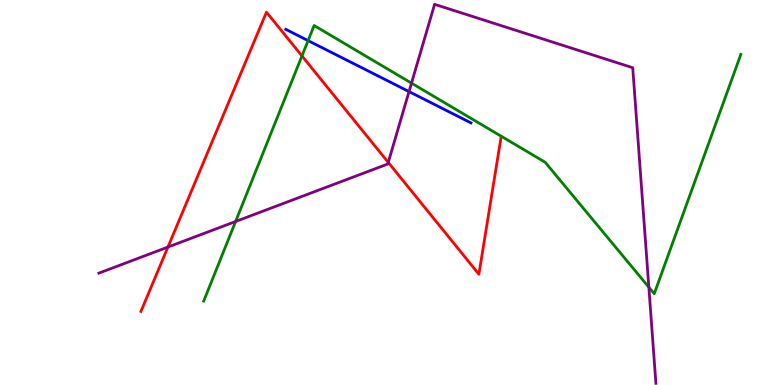[{'lines': ['blue', 'red'], 'intersections': []}, {'lines': ['green', 'red'], 'intersections': [{'x': 3.9, 'y': 8.55}]}, {'lines': ['purple', 'red'], 'intersections': [{'x': 2.17, 'y': 3.58}, {'x': 5.01, 'y': 5.78}]}, {'lines': ['blue', 'green'], 'intersections': [{'x': 3.98, 'y': 8.95}]}, {'lines': ['blue', 'purple'], 'intersections': [{'x': 5.28, 'y': 7.62}]}, {'lines': ['green', 'purple'], 'intersections': [{'x': 3.04, 'y': 4.25}, {'x': 5.31, 'y': 7.84}, {'x': 8.37, 'y': 2.54}]}]